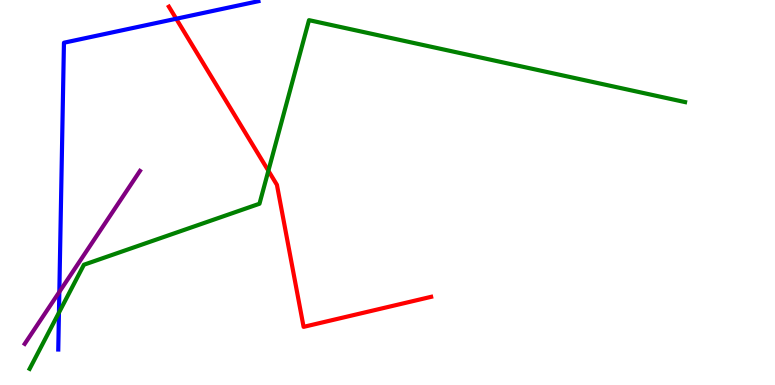[{'lines': ['blue', 'red'], 'intersections': [{'x': 2.27, 'y': 9.51}]}, {'lines': ['green', 'red'], 'intersections': [{'x': 3.46, 'y': 5.56}]}, {'lines': ['purple', 'red'], 'intersections': []}, {'lines': ['blue', 'green'], 'intersections': [{'x': 0.761, 'y': 1.88}]}, {'lines': ['blue', 'purple'], 'intersections': [{'x': 0.766, 'y': 2.42}]}, {'lines': ['green', 'purple'], 'intersections': []}]